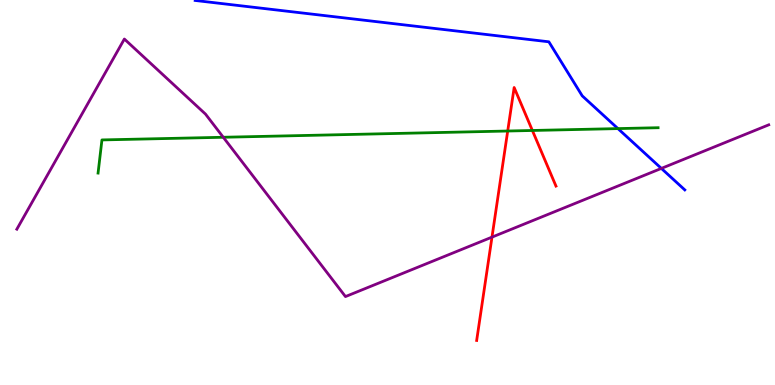[{'lines': ['blue', 'red'], 'intersections': []}, {'lines': ['green', 'red'], 'intersections': [{'x': 6.55, 'y': 6.6}, {'x': 6.87, 'y': 6.61}]}, {'lines': ['purple', 'red'], 'intersections': [{'x': 6.35, 'y': 3.84}]}, {'lines': ['blue', 'green'], 'intersections': [{'x': 7.97, 'y': 6.66}]}, {'lines': ['blue', 'purple'], 'intersections': [{'x': 8.53, 'y': 5.63}]}, {'lines': ['green', 'purple'], 'intersections': [{'x': 2.88, 'y': 6.43}]}]